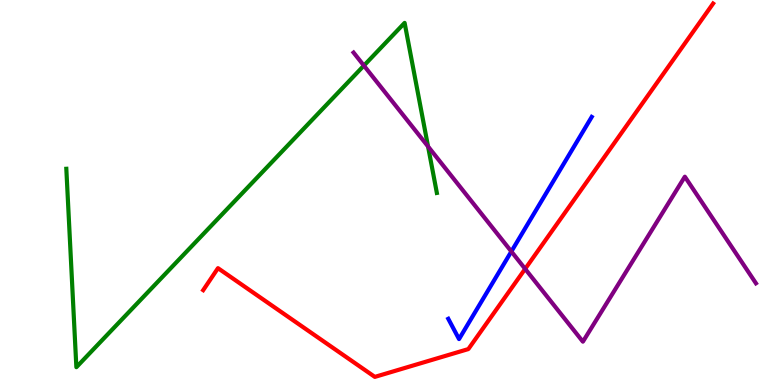[{'lines': ['blue', 'red'], 'intersections': []}, {'lines': ['green', 'red'], 'intersections': []}, {'lines': ['purple', 'red'], 'intersections': [{'x': 6.78, 'y': 3.02}]}, {'lines': ['blue', 'green'], 'intersections': []}, {'lines': ['blue', 'purple'], 'intersections': [{'x': 6.6, 'y': 3.47}]}, {'lines': ['green', 'purple'], 'intersections': [{'x': 4.7, 'y': 8.3}, {'x': 5.52, 'y': 6.2}]}]